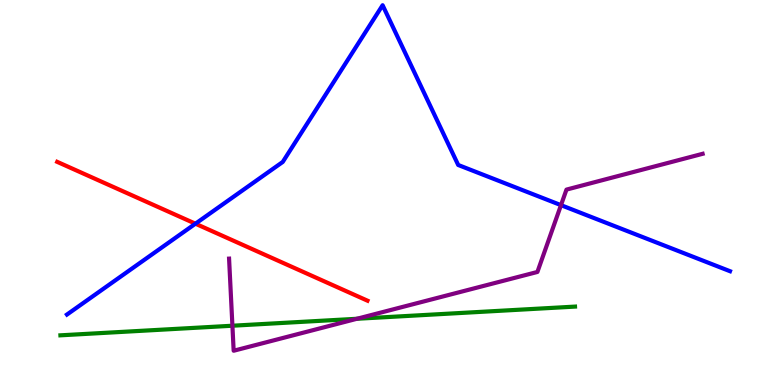[{'lines': ['blue', 'red'], 'intersections': [{'x': 2.52, 'y': 4.19}]}, {'lines': ['green', 'red'], 'intersections': []}, {'lines': ['purple', 'red'], 'intersections': []}, {'lines': ['blue', 'green'], 'intersections': []}, {'lines': ['blue', 'purple'], 'intersections': [{'x': 7.24, 'y': 4.67}]}, {'lines': ['green', 'purple'], 'intersections': [{'x': 3.0, 'y': 1.54}, {'x': 4.61, 'y': 1.72}]}]